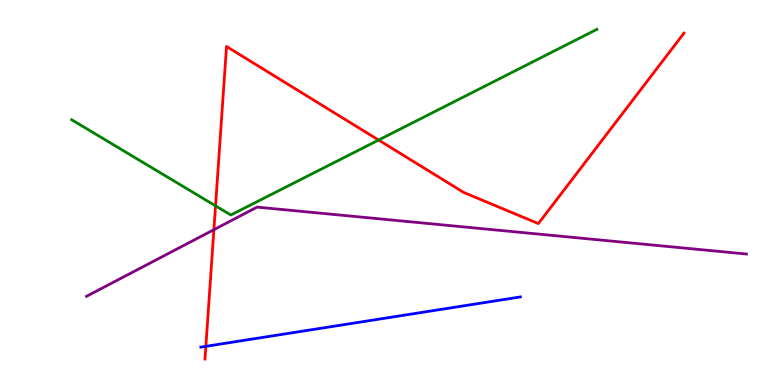[{'lines': ['blue', 'red'], 'intersections': [{'x': 2.66, 'y': 1.0}]}, {'lines': ['green', 'red'], 'intersections': [{'x': 2.78, 'y': 4.65}, {'x': 4.89, 'y': 6.36}]}, {'lines': ['purple', 'red'], 'intersections': [{'x': 2.76, 'y': 4.03}]}, {'lines': ['blue', 'green'], 'intersections': []}, {'lines': ['blue', 'purple'], 'intersections': []}, {'lines': ['green', 'purple'], 'intersections': []}]